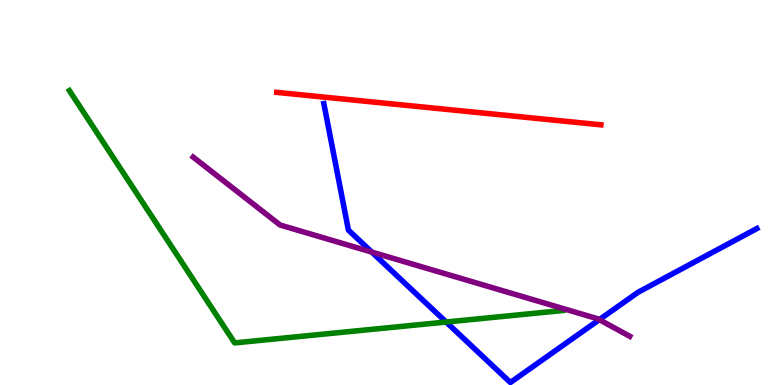[{'lines': ['blue', 'red'], 'intersections': []}, {'lines': ['green', 'red'], 'intersections': []}, {'lines': ['purple', 'red'], 'intersections': []}, {'lines': ['blue', 'green'], 'intersections': [{'x': 5.76, 'y': 1.64}]}, {'lines': ['blue', 'purple'], 'intersections': [{'x': 4.8, 'y': 3.45}, {'x': 7.73, 'y': 1.7}]}, {'lines': ['green', 'purple'], 'intersections': []}]